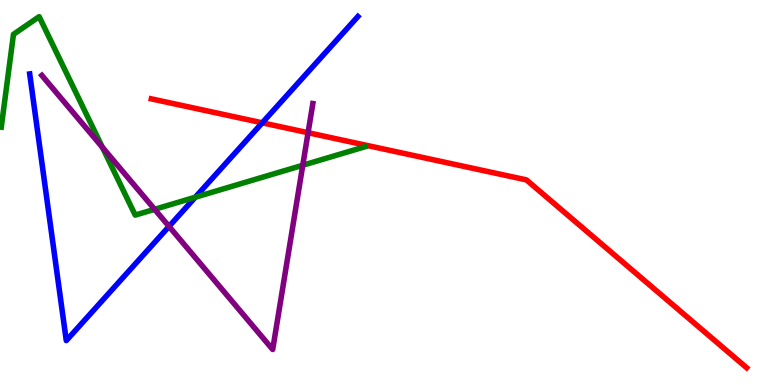[{'lines': ['blue', 'red'], 'intersections': [{'x': 3.38, 'y': 6.81}]}, {'lines': ['green', 'red'], 'intersections': []}, {'lines': ['purple', 'red'], 'intersections': [{'x': 3.98, 'y': 6.55}]}, {'lines': ['blue', 'green'], 'intersections': [{'x': 2.52, 'y': 4.88}]}, {'lines': ['blue', 'purple'], 'intersections': [{'x': 2.18, 'y': 4.12}]}, {'lines': ['green', 'purple'], 'intersections': [{'x': 1.32, 'y': 6.17}, {'x': 2.0, 'y': 4.56}, {'x': 3.91, 'y': 5.71}]}]